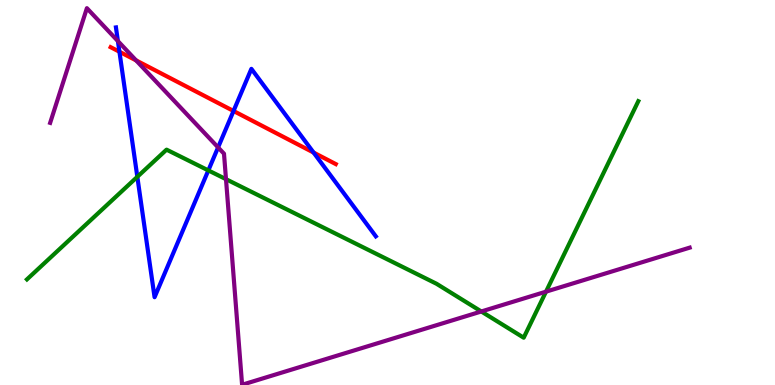[{'lines': ['blue', 'red'], 'intersections': [{'x': 1.54, 'y': 8.66}, {'x': 3.01, 'y': 7.12}, {'x': 4.05, 'y': 6.04}]}, {'lines': ['green', 'red'], 'intersections': []}, {'lines': ['purple', 'red'], 'intersections': [{'x': 1.76, 'y': 8.43}]}, {'lines': ['blue', 'green'], 'intersections': [{'x': 1.77, 'y': 5.41}, {'x': 2.69, 'y': 5.57}]}, {'lines': ['blue', 'purple'], 'intersections': [{'x': 1.52, 'y': 8.93}, {'x': 2.81, 'y': 6.17}]}, {'lines': ['green', 'purple'], 'intersections': [{'x': 2.92, 'y': 5.35}, {'x': 6.21, 'y': 1.91}, {'x': 7.05, 'y': 2.42}]}]